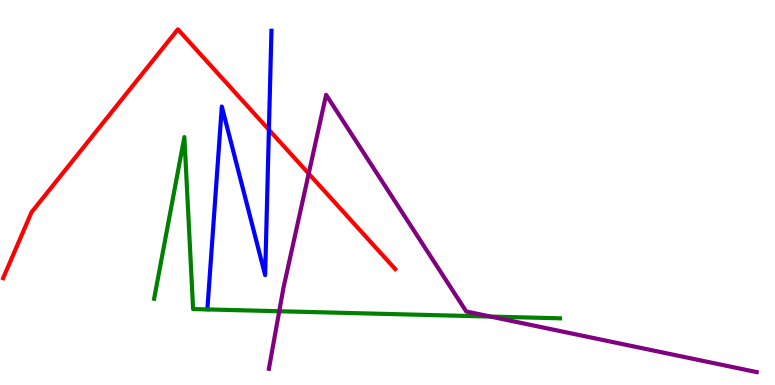[{'lines': ['blue', 'red'], 'intersections': [{'x': 3.47, 'y': 6.63}]}, {'lines': ['green', 'red'], 'intersections': []}, {'lines': ['purple', 'red'], 'intersections': [{'x': 3.98, 'y': 5.49}]}, {'lines': ['blue', 'green'], 'intersections': []}, {'lines': ['blue', 'purple'], 'intersections': []}, {'lines': ['green', 'purple'], 'intersections': [{'x': 3.6, 'y': 1.92}, {'x': 6.33, 'y': 1.78}]}]